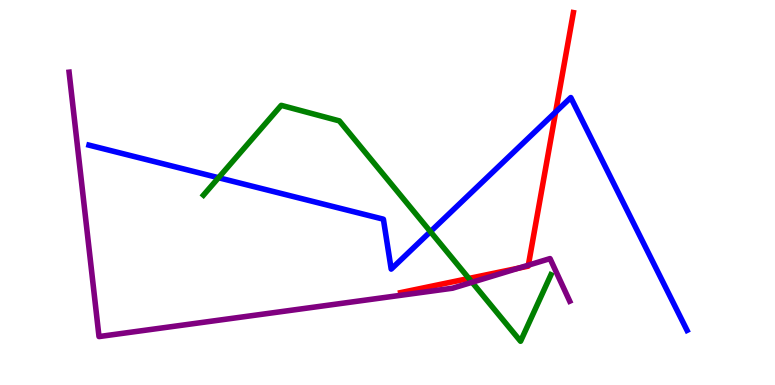[{'lines': ['blue', 'red'], 'intersections': [{'x': 7.17, 'y': 7.09}]}, {'lines': ['green', 'red'], 'intersections': [{'x': 6.05, 'y': 2.77}]}, {'lines': ['purple', 'red'], 'intersections': [{'x': 6.69, 'y': 3.04}, {'x': 6.82, 'y': 3.11}]}, {'lines': ['blue', 'green'], 'intersections': [{'x': 2.82, 'y': 5.38}, {'x': 5.55, 'y': 3.98}]}, {'lines': ['blue', 'purple'], 'intersections': []}, {'lines': ['green', 'purple'], 'intersections': [{'x': 6.09, 'y': 2.67}]}]